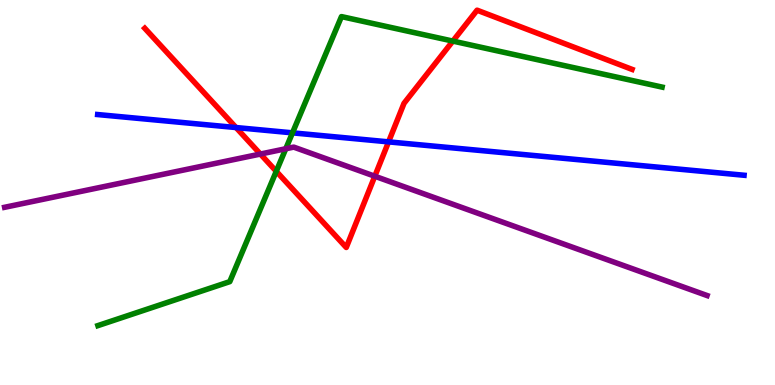[{'lines': ['blue', 'red'], 'intersections': [{'x': 3.05, 'y': 6.69}, {'x': 5.01, 'y': 6.32}]}, {'lines': ['green', 'red'], 'intersections': [{'x': 3.56, 'y': 5.55}, {'x': 5.84, 'y': 8.93}]}, {'lines': ['purple', 'red'], 'intersections': [{'x': 3.36, 'y': 6.0}, {'x': 4.84, 'y': 5.42}]}, {'lines': ['blue', 'green'], 'intersections': [{'x': 3.77, 'y': 6.55}]}, {'lines': ['blue', 'purple'], 'intersections': []}, {'lines': ['green', 'purple'], 'intersections': [{'x': 3.69, 'y': 6.14}]}]